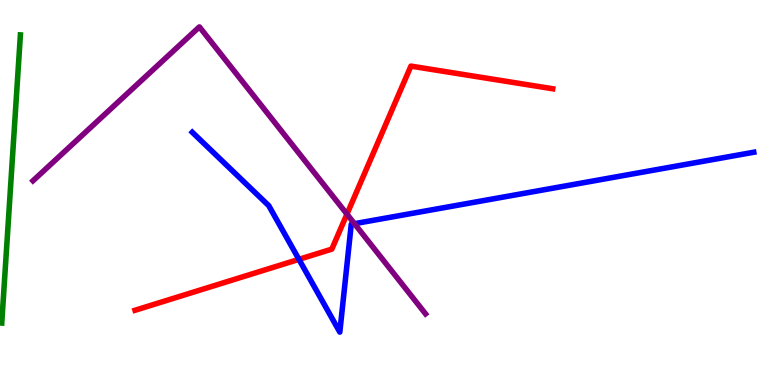[{'lines': ['blue', 'red'], 'intersections': [{'x': 3.86, 'y': 3.26}]}, {'lines': ['green', 'red'], 'intersections': []}, {'lines': ['purple', 'red'], 'intersections': [{'x': 4.48, 'y': 4.44}]}, {'lines': ['blue', 'green'], 'intersections': []}, {'lines': ['blue', 'purple'], 'intersections': [{'x': 4.57, 'y': 4.19}]}, {'lines': ['green', 'purple'], 'intersections': []}]